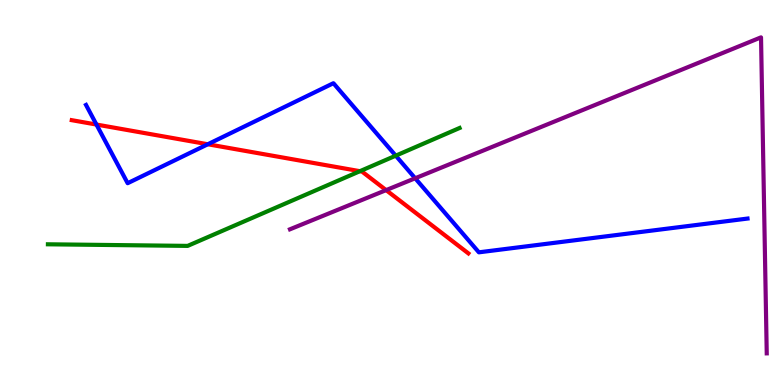[{'lines': ['blue', 'red'], 'intersections': [{'x': 1.24, 'y': 6.77}, {'x': 2.68, 'y': 6.25}]}, {'lines': ['green', 'red'], 'intersections': [{'x': 4.64, 'y': 5.55}]}, {'lines': ['purple', 'red'], 'intersections': [{'x': 4.98, 'y': 5.06}]}, {'lines': ['blue', 'green'], 'intersections': [{'x': 5.11, 'y': 5.96}]}, {'lines': ['blue', 'purple'], 'intersections': [{'x': 5.36, 'y': 5.37}]}, {'lines': ['green', 'purple'], 'intersections': []}]